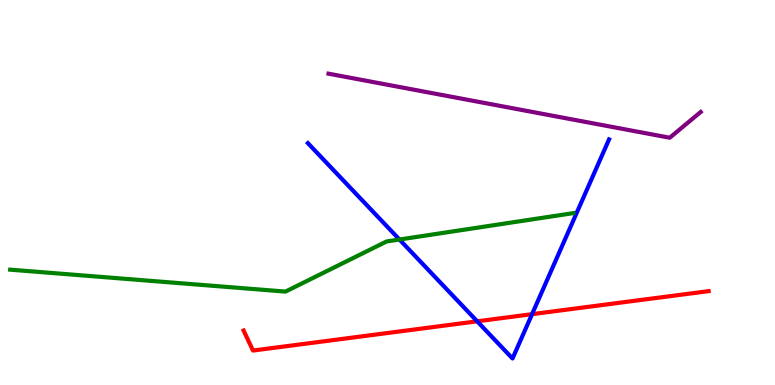[{'lines': ['blue', 'red'], 'intersections': [{'x': 6.16, 'y': 1.65}, {'x': 6.87, 'y': 1.84}]}, {'lines': ['green', 'red'], 'intersections': []}, {'lines': ['purple', 'red'], 'intersections': []}, {'lines': ['blue', 'green'], 'intersections': [{'x': 5.15, 'y': 3.78}]}, {'lines': ['blue', 'purple'], 'intersections': []}, {'lines': ['green', 'purple'], 'intersections': []}]